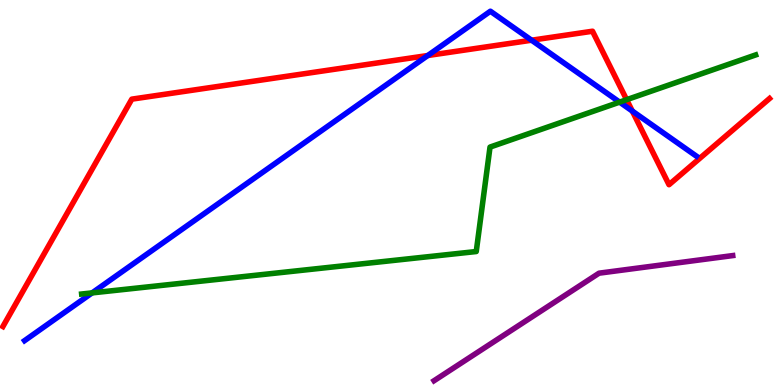[{'lines': ['blue', 'red'], 'intersections': [{'x': 5.52, 'y': 8.56}, {'x': 6.86, 'y': 8.96}, {'x': 8.16, 'y': 7.12}]}, {'lines': ['green', 'red'], 'intersections': [{'x': 8.09, 'y': 7.41}]}, {'lines': ['purple', 'red'], 'intersections': []}, {'lines': ['blue', 'green'], 'intersections': [{'x': 1.19, 'y': 2.39}, {'x': 7.99, 'y': 7.35}]}, {'lines': ['blue', 'purple'], 'intersections': []}, {'lines': ['green', 'purple'], 'intersections': []}]